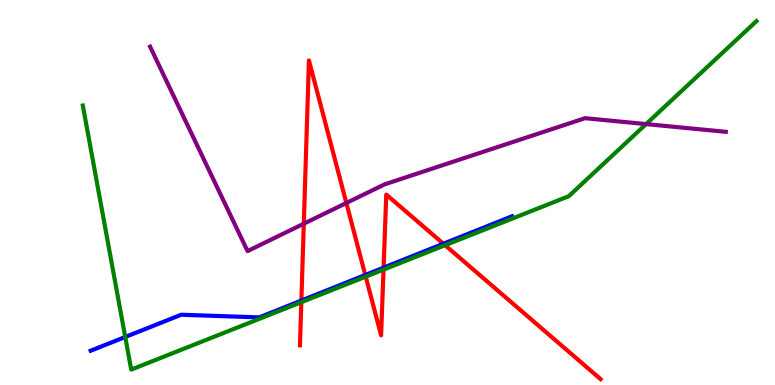[{'lines': ['blue', 'red'], 'intersections': [{'x': 3.89, 'y': 2.19}, {'x': 4.71, 'y': 2.86}, {'x': 4.95, 'y': 3.05}, {'x': 5.72, 'y': 3.67}]}, {'lines': ['green', 'red'], 'intersections': [{'x': 3.89, 'y': 2.15}, {'x': 4.72, 'y': 2.81}, {'x': 4.95, 'y': 3.0}, {'x': 5.74, 'y': 3.63}]}, {'lines': ['purple', 'red'], 'intersections': [{'x': 3.92, 'y': 4.19}, {'x': 4.47, 'y': 4.73}]}, {'lines': ['blue', 'green'], 'intersections': [{'x': 1.62, 'y': 1.25}]}, {'lines': ['blue', 'purple'], 'intersections': []}, {'lines': ['green', 'purple'], 'intersections': [{'x': 8.34, 'y': 6.78}]}]